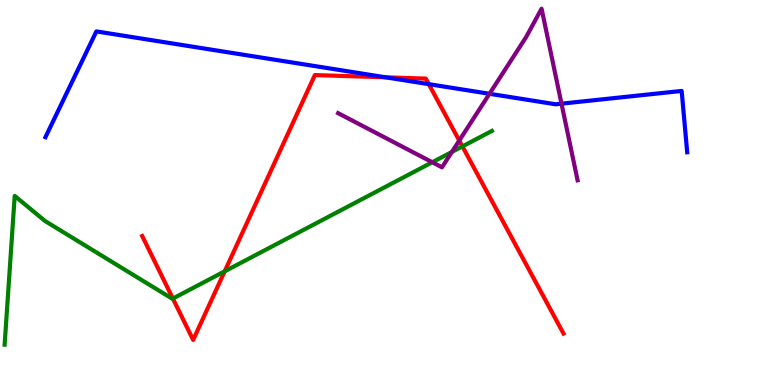[{'lines': ['blue', 'red'], 'intersections': [{'x': 4.98, 'y': 7.99}, {'x': 5.53, 'y': 7.81}]}, {'lines': ['green', 'red'], 'intersections': [{'x': 2.23, 'y': 2.25}, {'x': 2.9, 'y': 2.95}, {'x': 5.97, 'y': 6.2}]}, {'lines': ['purple', 'red'], 'intersections': [{'x': 5.93, 'y': 6.35}]}, {'lines': ['blue', 'green'], 'intersections': []}, {'lines': ['blue', 'purple'], 'intersections': [{'x': 6.32, 'y': 7.56}, {'x': 7.25, 'y': 7.31}]}, {'lines': ['green', 'purple'], 'intersections': [{'x': 5.58, 'y': 5.79}, {'x': 5.83, 'y': 6.05}]}]